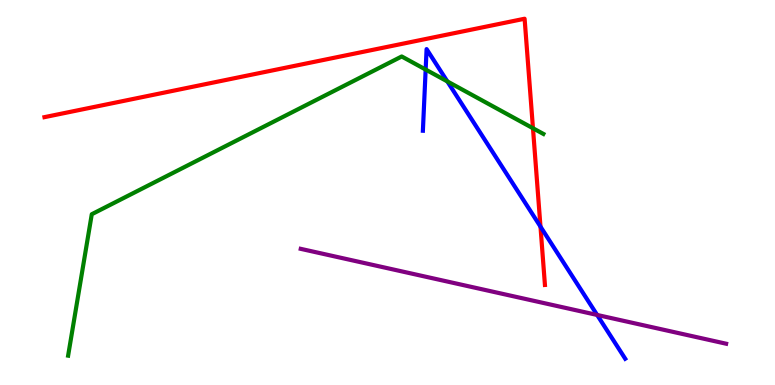[{'lines': ['blue', 'red'], 'intersections': [{'x': 6.97, 'y': 4.11}]}, {'lines': ['green', 'red'], 'intersections': [{'x': 6.88, 'y': 6.67}]}, {'lines': ['purple', 'red'], 'intersections': []}, {'lines': ['blue', 'green'], 'intersections': [{'x': 5.49, 'y': 8.19}, {'x': 5.77, 'y': 7.89}]}, {'lines': ['blue', 'purple'], 'intersections': [{'x': 7.7, 'y': 1.82}]}, {'lines': ['green', 'purple'], 'intersections': []}]